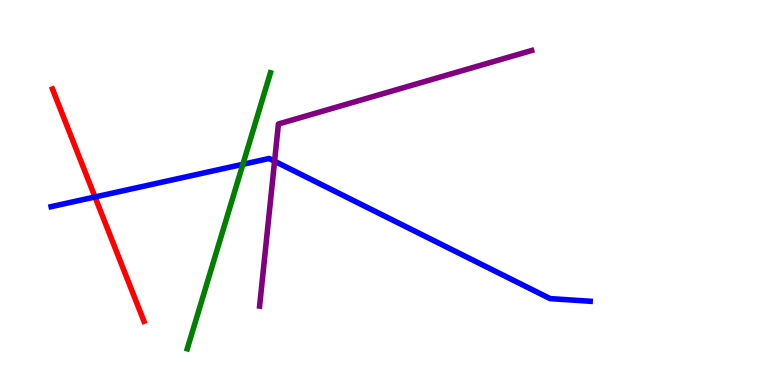[{'lines': ['blue', 'red'], 'intersections': [{'x': 1.23, 'y': 4.88}]}, {'lines': ['green', 'red'], 'intersections': []}, {'lines': ['purple', 'red'], 'intersections': []}, {'lines': ['blue', 'green'], 'intersections': [{'x': 3.13, 'y': 5.73}]}, {'lines': ['blue', 'purple'], 'intersections': [{'x': 3.54, 'y': 5.81}]}, {'lines': ['green', 'purple'], 'intersections': []}]